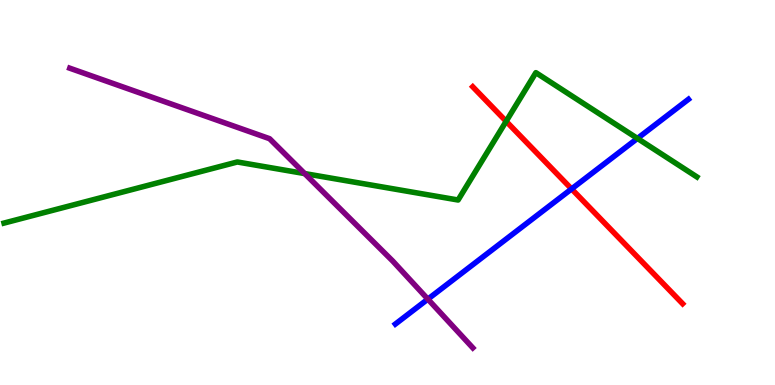[{'lines': ['blue', 'red'], 'intersections': [{'x': 7.38, 'y': 5.09}]}, {'lines': ['green', 'red'], 'intersections': [{'x': 6.53, 'y': 6.85}]}, {'lines': ['purple', 'red'], 'intersections': []}, {'lines': ['blue', 'green'], 'intersections': [{'x': 8.22, 'y': 6.4}]}, {'lines': ['blue', 'purple'], 'intersections': [{'x': 5.52, 'y': 2.23}]}, {'lines': ['green', 'purple'], 'intersections': [{'x': 3.93, 'y': 5.49}]}]